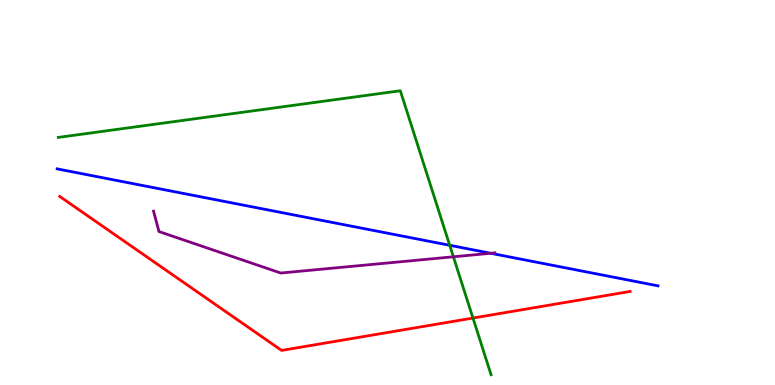[{'lines': ['blue', 'red'], 'intersections': []}, {'lines': ['green', 'red'], 'intersections': [{'x': 6.1, 'y': 1.74}]}, {'lines': ['purple', 'red'], 'intersections': []}, {'lines': ['blue', 'green'], 'intersections': [{'x': 5.8, 'y': 3.63}]}, {'lines': ['blue', 'purple'], 'intersections': [{'x': 6.33, 'y': 3.42}]}, {'lines': ['green', 'purple'], 'intersections': [{'x': 5.85, 'y': 3.33}]}]